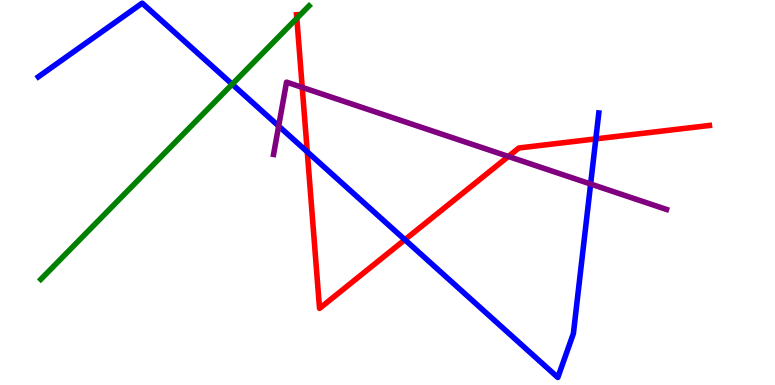[{'lines': ['blue', 'red'], 'intersections': [{'x': 3.96, 'y': 6.06}, {'x': 5.22, 'y': 3.77}, {'x': 7.69, 'y': 6.39}]}, {'lines': ['green', 'red'], 'intersections': [{'x': 3.83, 'y': 9.52}]}, {'lines': ['purple', 'red'], 'intersections': [{'x': 3.9, 'y': 7.73}, {'x': 6.56, 'y': 5.94}]}, {'lines': ['blue', 'green'], 'intersections': [{'x': 3.0, 'y': 7.81}]}, {'lines': ['blue', 'purple'], 'intersections': [{'x': 3.6, 'y': 6.73}, {'x': 7.62, 'y': 5.22}]}, {'lines': ['green', 'purple'], 'intersections': []}]